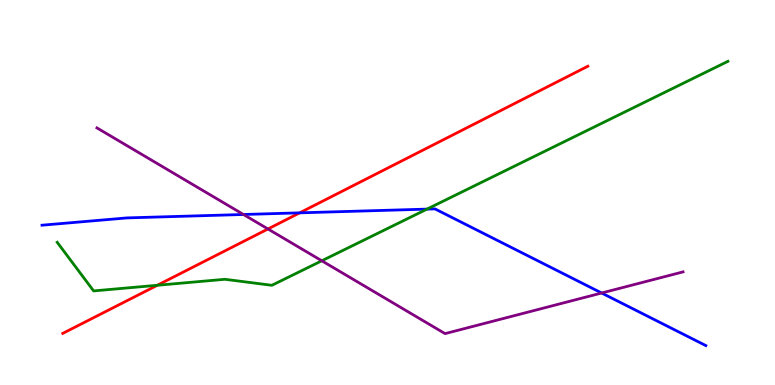[{'lines': ['blue', 'red'], 'intersections': [{'x': 3.87, 'y': 4.47}]}, {'lines': ['green', 'red'], 'intersections': [{'x': 2.03, 'y': 2.59}]}, {'lines': ['purple', 'red'], 'intersections': [{'x': 3.46, 'y': 4.05}]}, {'lines': ['blue', 'green'], 'intersections': [{'x': 5.51, 'y': 4.57}]}, {'lines': ['blue', 'purple'], 'intersections': [{'x': 3.14, 'y': 4.43}, {'x': 7.76, 'y': 2.39}]}, {'lines': ['green', 'purple'], 'intersections': [{'x': 4.15, 'y': 3.23}]}]